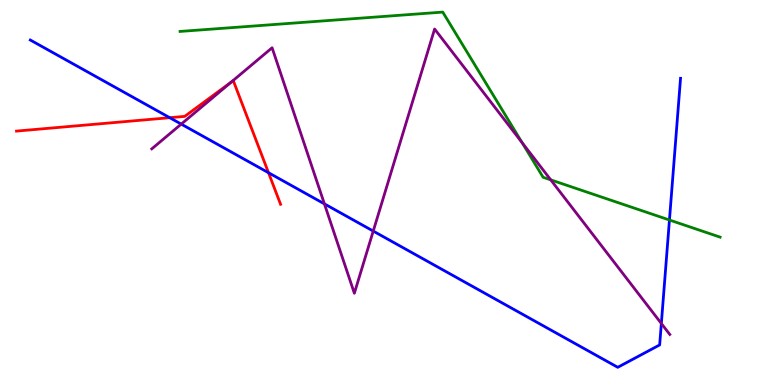[{'lines': ['blue', 'red'], 'intersections': [{'x': 2.19, 'y': 6.94}, {'x': 3.46, 'y': 5.51}]}, {'lines': ['green', 'red'], 'intersections': []}, {'lines': ['purple', 'red'], 'intersections': [{'x': 2.98, 'y': 7.87}]}, {'lines': ['blue', 'green'], 'intersections': [{'x': 8.64, 'y': 4.29}]}, {'lines': ['blue', 'purple'], 'intersections': [{'x': 2.34, 'y': 6.78}, {'x': 4.19, 'y': 4.7}, {'x': 4.82, 'y': 4.0}, {'x': 8.53, 'y': 1.6}]}, {'lines': ['green', 'purple'], 'intersections': [{'x': 6.74, 'y': 6.3}, {'x': 7.11, 'y': 5.33}]}]